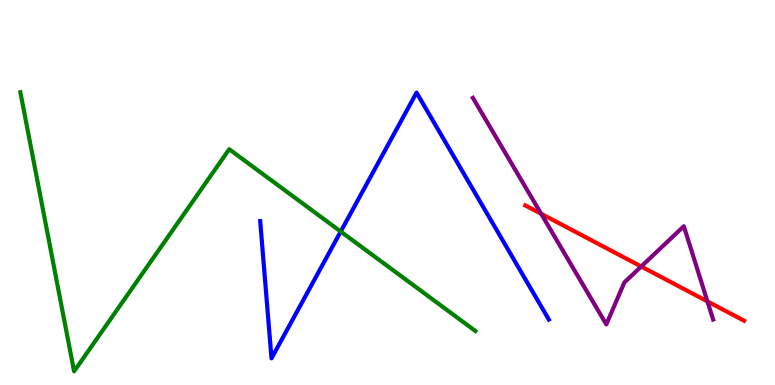[{'lines': ['blue', 'red'], 'intersections': []}, {'lines': ['green', 'red'], 'intersections': []}, {'lines': ['purple', 'red'], 'intersections': [{'x': 6.98, 'y': 4.45}, {'x': 8.27, 'y': 3.08}, {'x': 9.13, 'y': 2.17}]}, {'lines': ['blue', 'green'], 'intersections': [{'x': 4.4, 'y': 3.99}]}, {'lines': ['blue', 'purple'], 'intersections': []}, {'lines': ['green', 'purple'], 'intersections': []}]